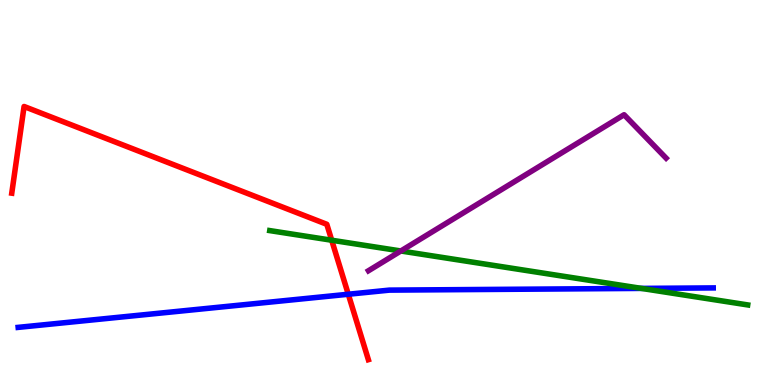[{'lines': ['blue', 'red'], 'intersections': [{'x': 4.49, 'y': 2.36}]}, {'lines': ['green', 'red'], 'intersections': [{'x': 4.28, 'y': 3.76}]}, {'lines': ['purple', 'red'], 'intersections': []}, {'lines': ['blue', 'green'], 'intersections': [{'x': 8.28, 'y': 2.51}]}, {'lines': ['blue', 'purple'], 'intersections': []}, {'lines': ['green', 'purple'], 'intersections': [{'x': 5.17, 'y': 3.48}]}]